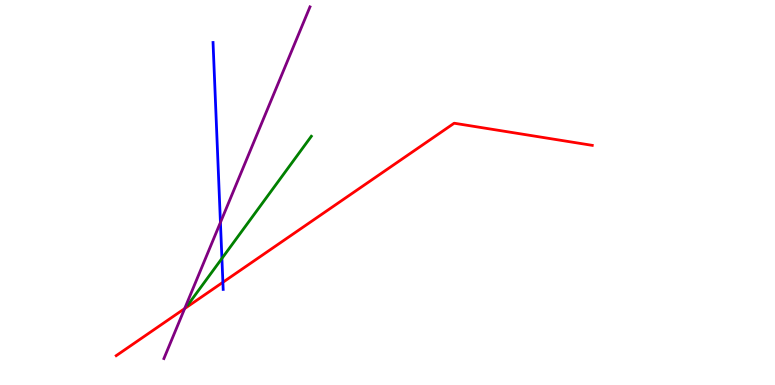[{'lines': ['blue', 'red'], 'intersections': [{'x': 2.88, 'y': 2.67}]}, {'lines': ['green', 'red'], 'intersections': []}, {'lines': ['purple', 'red'], 'intersections': [{'x': 2.38, 'y': 1.98}]}, {'lines': ['blue', 'green'], 'intersections': [{'x': 2.86, 'y': 3.29}]}, {'lines': ['blue', 'purple'], 'intersections': [{'x': 2.84, 'y': 4.22}]}, {'lines': ['green', 'purple'], 'intersections': []}]